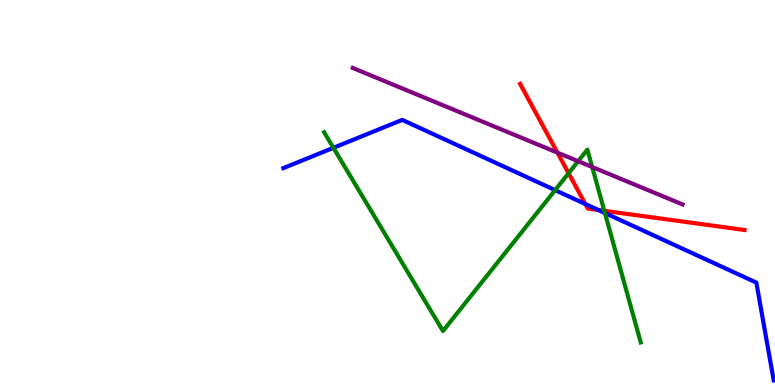[{'lines': ['blue', 'red'], 'intersections': [{'x': 7.55, 'y': 4.7}, {'x': 7.72, 'y': 4.55}]}, {'lines': ['green', 'red'], 'intersections': [{'x': 7.34, 'y': 5.5}, {'x': 7.8, 'y': 4.52}]}, {'lines': ['purple', 'red'], 'intersections': [{'x': 7.19, 'y': 6.04}]}, {'lines': ['blue', 'green'], 'intersections': [{'x': 4.3, 'y': 6.16}, {'x': 7.16, 'y': 5.06}, {'x': 7.81, 'y': 4.47}]}, {'lines': ['blue', 'purple'], 'intersections': []}, {'lines': ['green', 'purple'], 'intersections': [{'x': 7.46, 'y': 5.81}, {'x': 7.64, 'y': 5.66}]}]